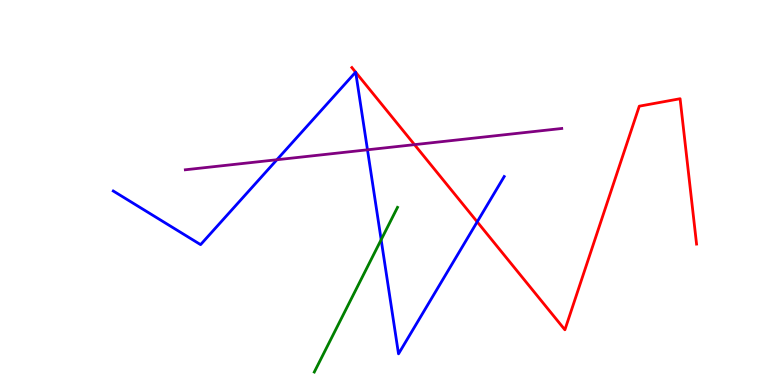[{'lines': ['blue', 'red'], 'intersections': [{'x': 4.59, 'y': 8.13}, {'x': 4.59, 'y': 8.12}, {'x': 6.16, 'y': 4.24}]}, {'lines': ['green', 'red'], 'intersections': []}, {'lines': ['purple', 'red'], 'intersections': [{'x': 5.35, 'y': 6.24}]}, {'lines': ['blue', 'green'], 'intersections': [{'x': 4.92, 'y': 3.77}]}, {'lines': ['blue', 'purple'], 'intersections': [{'x': 3.57, 'y': 5.85}, {'x': 4.74, 'y': 6.11}]}, {'lines': ['green', 'purple'], 'intersections': []}]